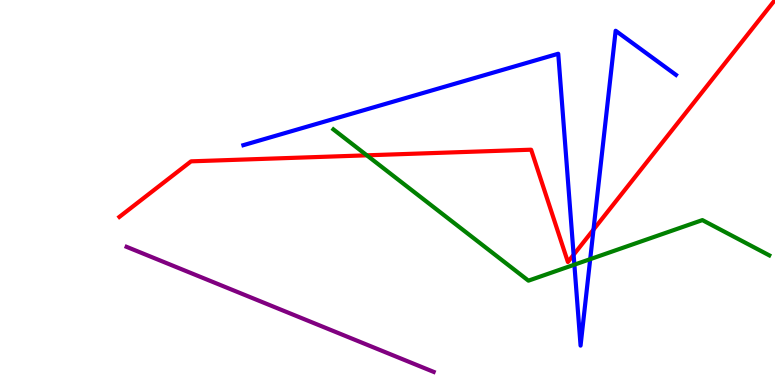[{'lines': ['blue', 'red'], 'intersections': [{'x': 7.4, 'y': 3.38}, {'x': 7.66, 'y': 4.04}]}, {'lines': ['green', 'red'], 'intersections': [{'x': 4.73, 'y': 5.97}]}, {'lines': ['purple', 'red'], 'intersections': []}, {'lines': ['blue', 'green'], 'intersections': [{'x': 7.41, 'y': 3.13}, {'x': 7.62, 'y': 3.27}]}, {'lines': ['blue', 'purple'], 'intersections': []}, {'lines': ['green', 'purple'], 'intersections': []}]